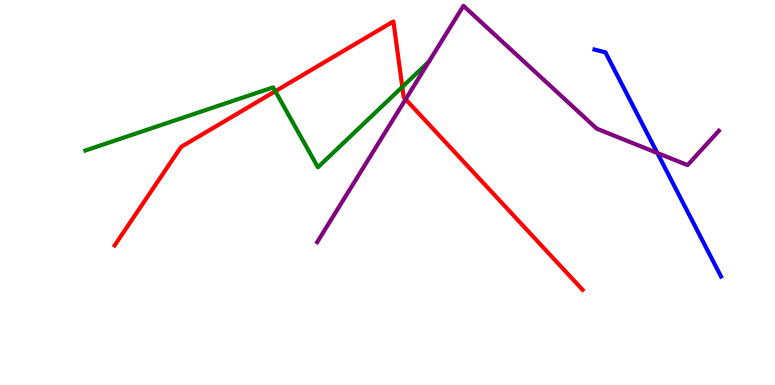[{'lines': ['blue', 'red'], 'intersections': []}, {'lines': ['green', 'red'], 'intersections': [{'x': 3.55, 'y': 7.63}, {'x': 5.19, 'y': 7.74}]}, {'lines': ['purple', 'red'], 'intersections': [{'x': 5.23, 'y': 7.42}]}, {'lines': ['blue', 'green'], 'intersections': []}, {'lines': ['blue', 'purple'], 'intersections': [{'x': 8.48, 'y': 6.03}]}, {'lines': ['green', 'purple'], 'intersections': []}]